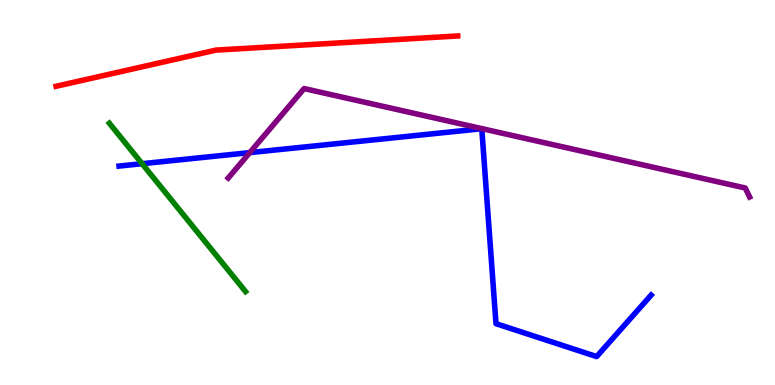[{'lines': ['blue', 'red'], 'intersections': []}, {'lines': ['green', 'red'], 'intersections': []}, {'lines': ['purple', 'red'], 'intersections': []}, {'lines': ['blue', 'green'], 'intersections': [{'x': 1.83, 'y': 5.75}]}, {'lines': ['blue', 'purple'], 'intersections': [{'x': 3.22, 'y': 6.04}]}, {'lines': ['green', 'purple'], 'intersections': []}]